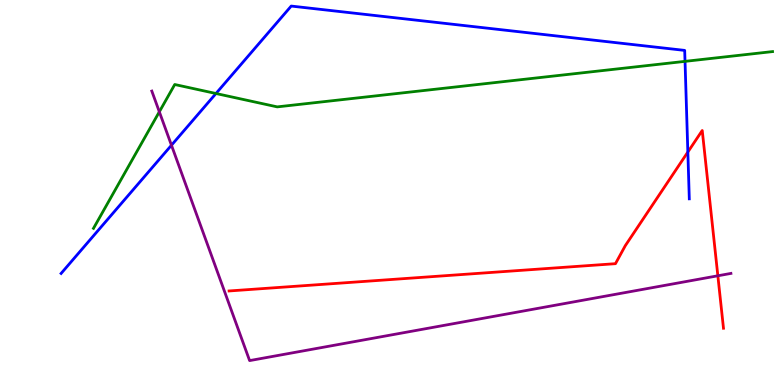[{'lines': ['blue', 'red'], 'intersections': [{'x': 8.88, 'y': 6.05}]}, {'lines': ['green', 'red'], 'intersections': []}, {'lines': ['purple', 'red'], 'intersections': [{'x': 9.26, 'y': 2.84}]}, {'lines': ['blue', 'green'], 'intersections': [{'x': 2.79, 'y': 7.57}, {'x': 8.84, 'y': 8.41}]}, {'lines': ['blue', 'purple'], 'intersections': [{'x': 2.21, 'y': 6.23}]}, {'lines': ['green', 'purple'], 'intersections': [{'x': 2.06, 'y': 7.1}]}]